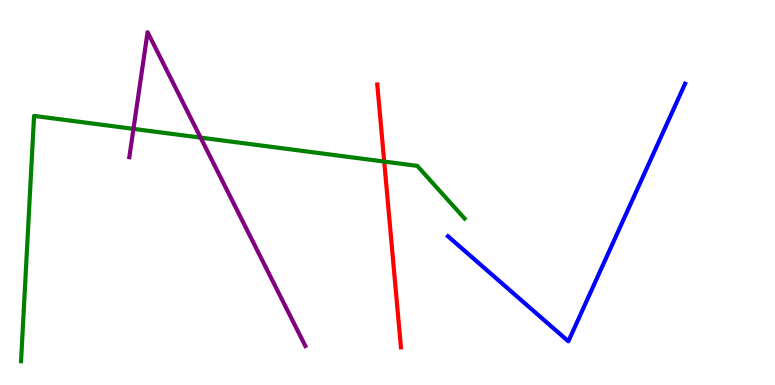[{'lines': ['blue', 'red'], 'intersections': []}, {'lines': ['green', 'red'], 'intersections': [{'x': 4.96, 'y': 5.8}]}, {'lines': ['purple', 'red'], 'intersections': []}, {'lines': ['blue', 'green'], 'intersections': []}, {'lines': ['blue', 'purple'], 'intersections': []}, {'lines': ['green', 'purple'], 'intersections': [{'x': 1.72, 'y': 6.65}, {'x': 2.59, 'y': 6.43}]}]